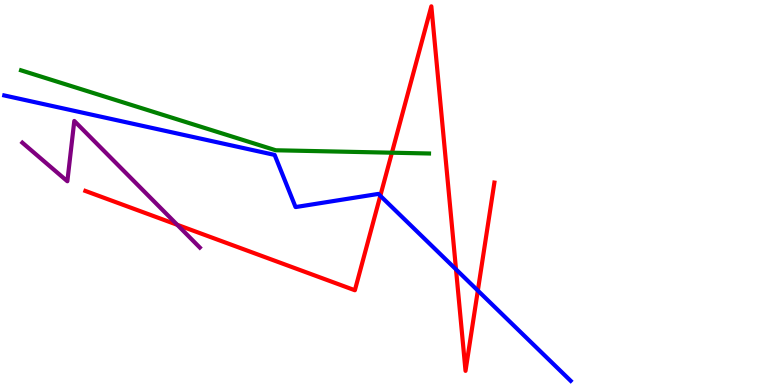[{'lines': ['blue', 'red'], 'intersections': [{'x': 4.91, 'y': 4.91}, {'x': 5.88, 'y': 3.0}, {'x': 6.17, 'y': 2.45}]}, {'lines': ['green', 'red'], 'intersections': [{'x': 5.06, 'y': 6.03}]}, {'lines': ['purple', 'red'], 'intersections': [{'x': 2.29, 'y': 4.16}]}, {'lines': ['blue', 'green'], 'intersections': []}, {'lines': ['blue', 'purple'], 'intersections': []}, {'lines': ['green', 'purple'], 'intersections': []}]